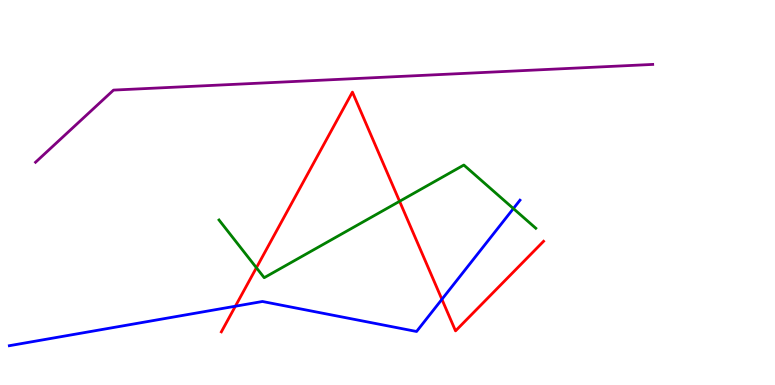[{'lines': ['blue', 'red'], 'intersections': [{'x': 3.04, 'y': 2.05}, {'x': 5.7, 'y': 2.23}]}, {'lines': ['green', 'red'], 'intersections': [{'x': 3.31, 'y': 3.05}, {'x': 5.16, 'y': 4.77}]}, {'lines': ['purple', 'red'], 'intersections': []}, {'lines': ['blue', 'green'], 'intersections': [{'x': 6.62, 'y': 4.58}]}, {'lines': ['blue', 'purple'], 'intersections': []}, {'lines': ['green', 'purple'], 'intersections': []}]